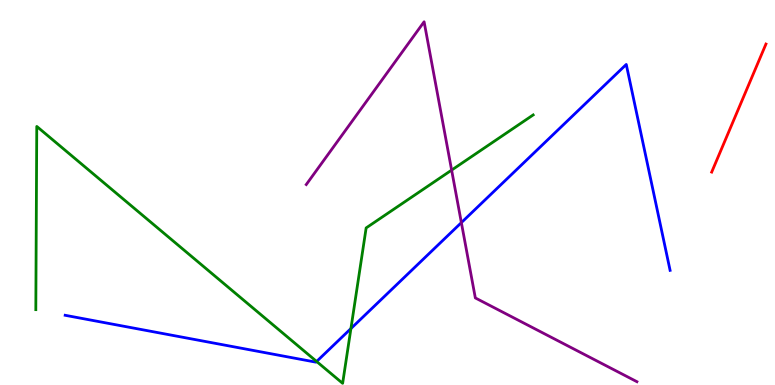[{'lines': ['blue', 'red'], 'intersections': []}, {'lines': ['green', 'red'], 'intersections': []}, {'lines': ['purple', 'red'], 'intersections': []}, {'lines': ['blue', 'green'], 'intersections': [{'x': 4.09, 'y': 0.611}, {'x': 4.53, 'y': 1.47}]}, {'lines': ['blue', 'purple'], 'intersections': [{'x': 5.95, 'y': 4.22}]}, {'lines': ['green', 'purple'], 'intersections': [{'x': 5.83, 'y': 5.58}]}]